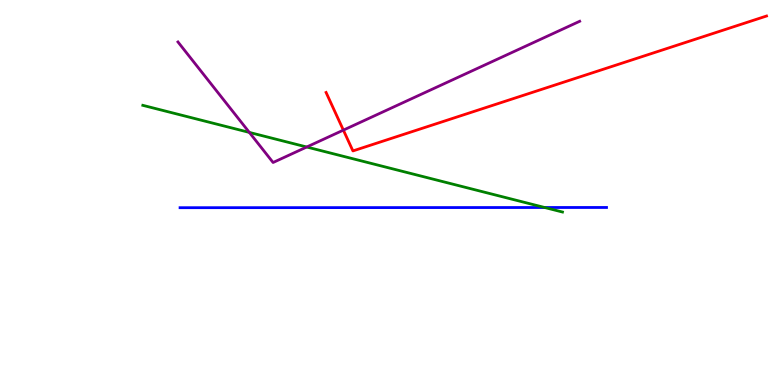[{'lines': ['blue', 'red'], 'intersections': []}, {'lines': ['green', 'red'], 'intersections': []}, {'lines': ['purple', 'red'], 'intersections': [{'x': 4.43, 'y': 6.62}]}, {'lines': ['blue', 'green'], 'intersections': [{'x': 7.03, 'y': 4.61}]}, {'lines': ['blue', 'purple'], 'intersections': []}, {'lines': ['green', 'purple'], 'intersections': [{'x': 3.22, 'y': 6.56}, {'x': 3.96, 'y': 6.18}]}]